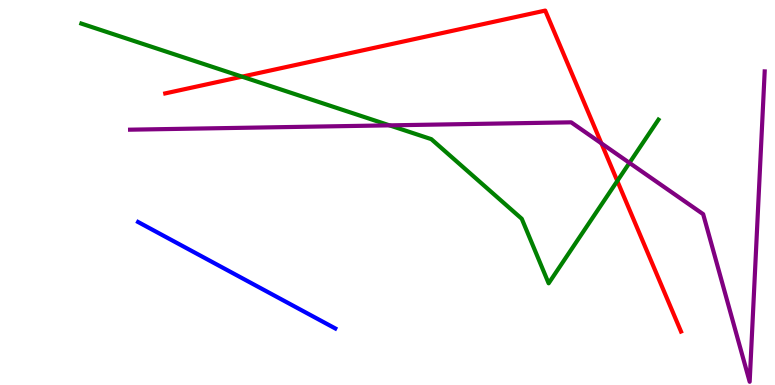[{'lines': ['blue', 'red'], 'intersections': []}, {'lines': ['green', 'red'], 'intersections': [{'x': 3.12, 'y': 8.01}, {'x': 7.97, 'y': 5.3}]}, {'lines': ['purple', 'red'], 'intersections': [{'x': 7.76, 'y': 6.28}]}, {'lines': ['blue', 'green'], 'intersections': []}, {'lines': ['blue', 'purple'], 'intersections': []}, {'lines': ['green', 'purple'], 'intersections': [{'x': 5.03, 'y': 6.74}, {'x': 8.12, 'y': 5.77}]}]